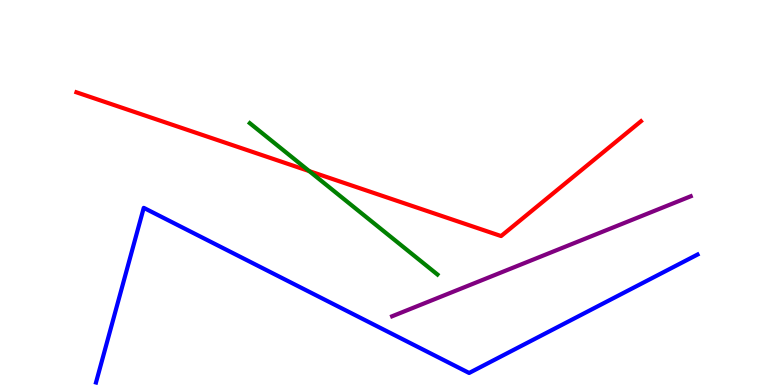[{'lines': ['blue', 'red'], 'intersections': []}, {'lines': ['green', 'red'], 'intersections': [{'x': 3.99, 'y': 5.56}]}, {'lines': ['purple', 'red'], 'intersections': []}, {'lines': ['blue', 'green'], 'intersections': []}, {'lines': ['blue', 'purple'], 'intersections': []}, {'lines': ['green', 'purple'], 'intersections': []}]